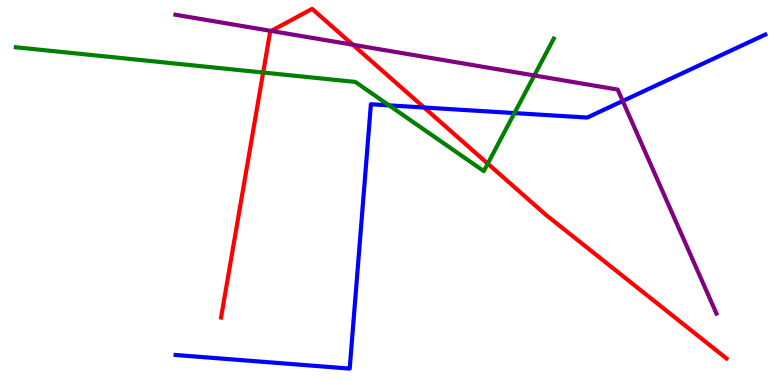[{'lines': ['blue', 'red'], 'intersections': [{'x': 5.47, 'y': 7.21}]}, {'lines': ['green', 'red'], 'intersections': [{'x': 3.4, 'y': 8.12}, {'x': 6.29, 'y': 5.75}]}, {'lines': ['purple', 'red'], 'intersections': [{'x': 3.5, 'y': 9.2}, {'x': 4.55, 'y': 8.84}]}, {'lines': ['blue', 'green'], 'intersections': [{'x': 5.02, 'y': 7.26}, {'x': 6.64, 'y': 7.06}]}, {'lines': ['blue', 'purple'], 'intersections': [{'x': 8.04, 'y': 7.38}]}, {'lines': ['green', 'purple'], 'intersections': [{'x': 6.89, 'y': 8.04}]}]